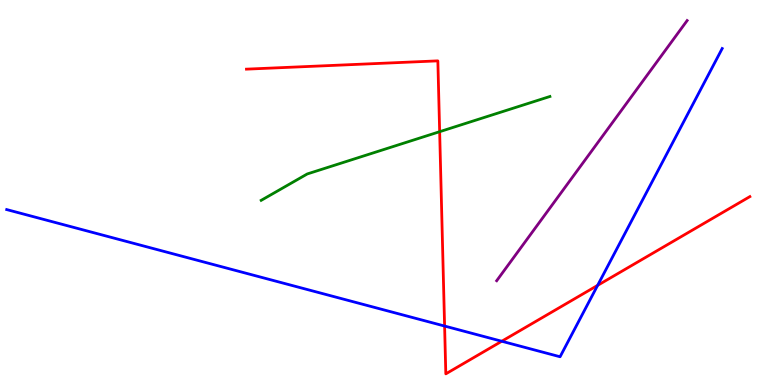[{'lines': ['blue', 'red'], 'intersections': [{'x': 5.74, 'y': 1.53}, {'x': 6.47, 'y': 1.14}, {'x': 7.71, 'y': 2.59}]}, {'lines': ['green', 'red'], 'intersections': [{'x': 5.67, 'y': 6.58}]}, {'lines': ['purple', 'red'], 'intersections': []}, {'lines': ['blue', 'green'], 'intersections': []}, {'lines': ['blue', 'purple'], 'intersections': []}, {'lines': ['green', 'purple'], 'intersections': []}]